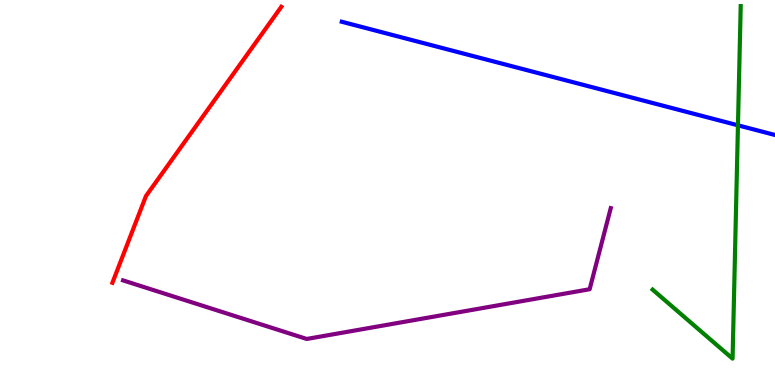[{'lines': ['blue', 'red'], 'intersections': []}, {'lines': ['green', 'red'], 'intersections': []}, {'lines': ['purple', 'red'], 'intersections': []}, {'lines': ['blue', 'green'], 'intersections': [{'x': 9.52, 'y': 6.75}]}, {'lines': ['blue', 'purple'], 'intersections': []}, {'lines': ['green', 'purple'], 'intersections': []}]